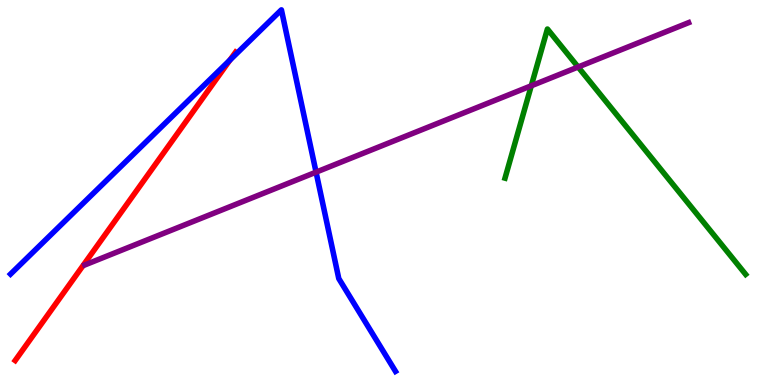[{'lines': ['blue', 'red'], 'intersections': [{'x': 2.97, 'y': 8.44}]}, {'lines': ['green', 'red'], 'intersections': []}, {'lines': ['purple', 'red'], 'intersections': []}, {'lines': ['blue', 'green'], 'intersections': []}, {'lines': ['blue', 'purple'], 'intersections': [{'x': 4.08, 'y': 5.53}]}, {'lines': ['green', 'purple'], 'intersections': [{'x': 6.86, 'y': 7.77}, {'x': 7.46, 'y': 8.26}]}]